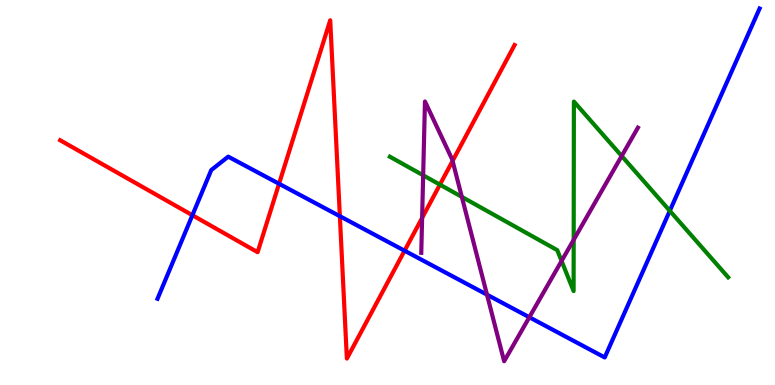[{'lines': ['blue', 'red'], 'intersections': [{'x': 2.48, 'y': 4.41}, {'x': 3.6, 'y': 5.23}, {'x': 4.39, 'y': 4.38}, {'x': 5.22, 'y': 3.49}]}, {'lines': ['green', 'red'], 'intersections': [{'x': 5.68, 'y': 5.2}]}, {'lines': ['purple', 'red'], 'intersections': [{'x': 5.45, 'y': 4.34}, {'x': 5.84, 'y': 5.82}]}, {'lines': ['blue', 'green'], 'intersections': [{'x': 8.64, 'y': 4.52}]}, {'lines': ['blue', 'purple'], 'intersections': [{'x': 6.28, 'y': 2.35}, {'x': 6.83, 'y': 1.76}]}, {'lines': ['green', 'purple'], 'intersections': [{'x': 5.46, 'y': 5.45}, {'x': 5.96, 'y': 4.89}, {'x': 7.25, 'y': 3.22}, {'x': 7.4, 'y': 3.77}, {'x': 8.02, 'y': 5.95}]}]